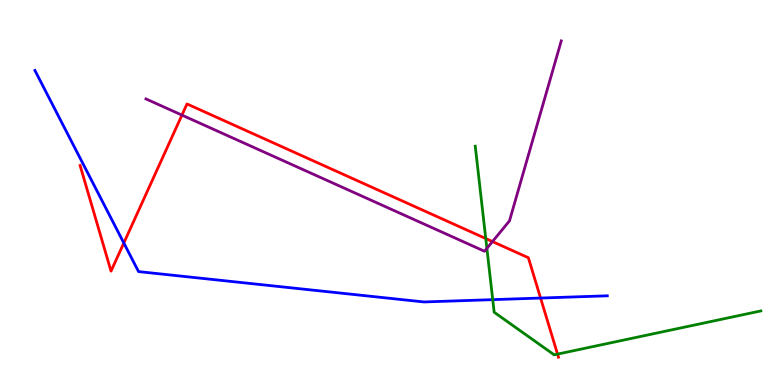[{'lines': ['blue', 'red'], 'intersections': [{'x': 1.6, 'y': 3.69}, {'x': 6.98, 'y': 2.26}]}, {'lines': ['green', 'red'], 'intersections': [{'x': 6.27, 'y': 3.8}, {'x': 7.19, 'y': 0.802}]}, {'lines': ['purple', 'red'], 'intersections': [{'x': 2.35, 'y': 7.01}, {'x': 6.35, 'y': 3.73}]}, {'lines': ['blue', 'green'], 'intersections': [{'x': 6.36, 'y': 2.22}]}, {'lines': ['blue', 'purple'], 'intersections': []}, {'lines': ['green', 'purple'], 'intersections': [{'x': 6.28, 'y': 3.55}]}]